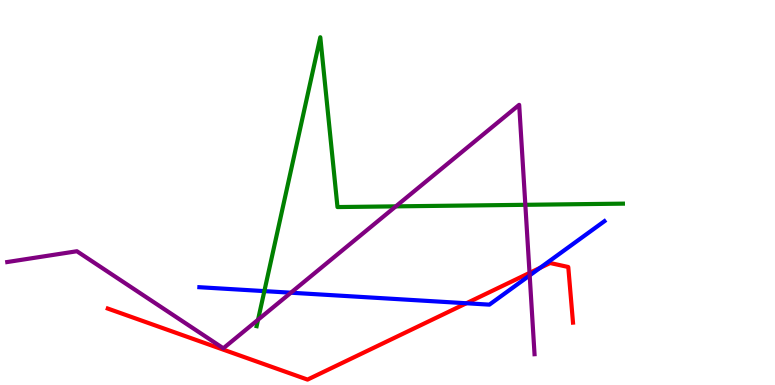[{'lines': ['blue', 'red'], 'intersections': [{'x': 6.02, 'y': 2.12}, {'x': 6.97, 'y': 3.04}]}, {'lines': ['green', 'red'], 'intersections': []}, {'lines': ['purple', 'red'], 'intersections': [{'x': 6.83, 'y': 2.91}]}, {'lines': ['blue', 'green'], 'intersections': [{'x': 3.41, 'y': 2.44}]}, {'lines': ['blue', 'purple'], 'intersections': [{'x': 3.75, 'y': 2.4}, {'x': 6.83, 'y': 2.85}]}, {'lines': ['green', 'purple'], 'intersections': [{'x': 3.33, 'y': 1.7}, {'x': 5.11, 'y': 4.64}, {'x': 6.78, 'y': 4.68}]}]